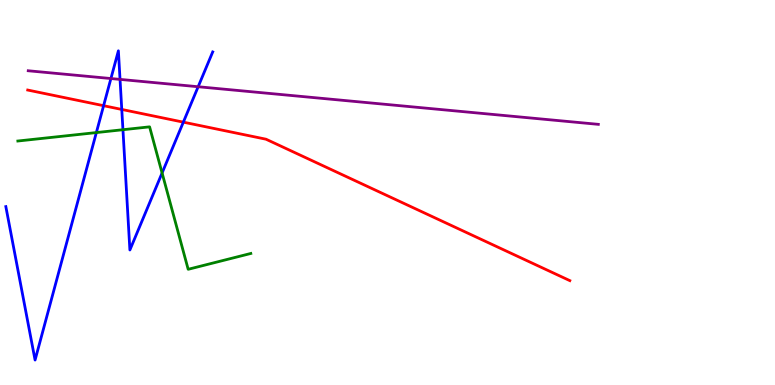[{'lines': ['blue', 'red'], 'intersections': [{'x': 1.34, 'y': 7.25}, {'x': 1.57, 'y': 7.16}, {'x': 2.37, 'y': 6.83}]}, {'lines': ['green', 'red'], 'intersections': []}, {'lines': ['purple', 'red'], 'intersections': []}, {'lines': ['blue', 'green'], 'intersections': [{'x': 1.24, 'y': 6.56}, {'x': 1.59, 'y': 6.63}, {'x': 2.09, 'y': 5.51}]}, {'lines': ['blue', 'purple'], 'intersections': [{'x': 1.43, 'y': 7.96}, {'x': 1.55, 'y': 7.94}, {'x': 2.56, 'y': 7.75}]}, {'lines': ['green', 'purple'], 'intersections': []}]